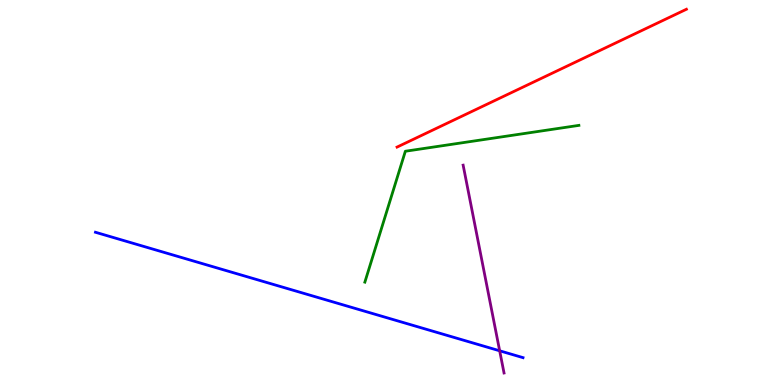[{'lines': ['blue', 'red'], 'intersections': []}, {'lines': ['green', 'red'], 'intersections': []}, {'lines': ['purple', 'red'], 'intersections': []}, {'lines': ['blue', 'green'], 'intersections': []}, {'lines': ['blue', 'purple'], 'intersections': [{'x': 6.45, 'y': 0.888}]}, {'lines': ['green', 'purple'], 'intersections': []}]